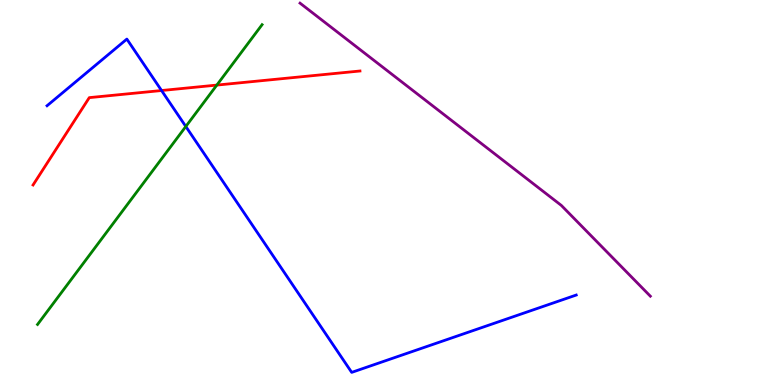[{'lines': ['blue', 'red'], 'intersections': [{'x': 2.08, 'y': 7.65}]}, {'lines': ['green', 'red'], 'intersections': [{'x': 2.8, 'y': 7.79}]}, {'lines': ['purple', 'red'], 'intersections': []}, {'lines': ['blue', 'green'], 'intersections': [{'x': 2.4, 'y': 6.71}]}, {'lines': ['blue', 'purple'], 'intersections': []}, {'lines': ['green', 'purple'], 'intersections': []}]